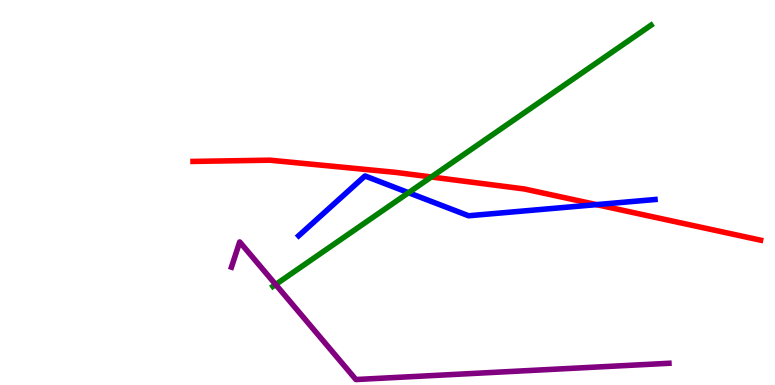[{'lines': ['blue', 'red'], 'intersections': [{'x': 7.7, 'y': 4.69}]}, {'lines': ['green', 'red'], 'intersections': [{'x': 5.57, 'y': 5.4}]}, {'lines': ['purple', 'red'], 'intersections': []}, {'lines': ['blue', 'green'], 'intersections': [{'x': 5.27, 'y': 4.99}]}, {'lines': ['blue', 'purple'], 'intersections': []}, {'lines': ['green', 'purple'], 'intersections': [{'x': 3.56, 'y': 2.61}]}]